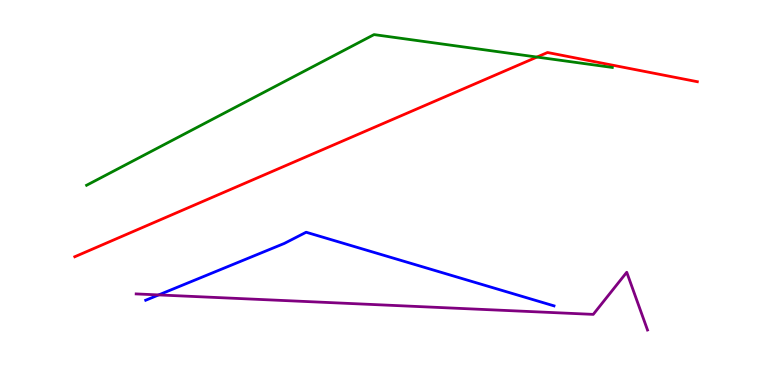[{'lines': ['blue', 'red'], 'intersections': []}, {'lines': ['green', 'red'], 'intersections': [{'x': 6.93, 'y': 8.52}]}, {'lines': ['purple', 'red'], 'intersections': []}, {'lines': ['blue', 'green'], 'intersections': []}, {'lines': ['blue', 'purple'], 'intersections': [{'x': 2.05, 'y': 2.34}]}, {'lines': ['green', 'purple'], 'intersections': []}]